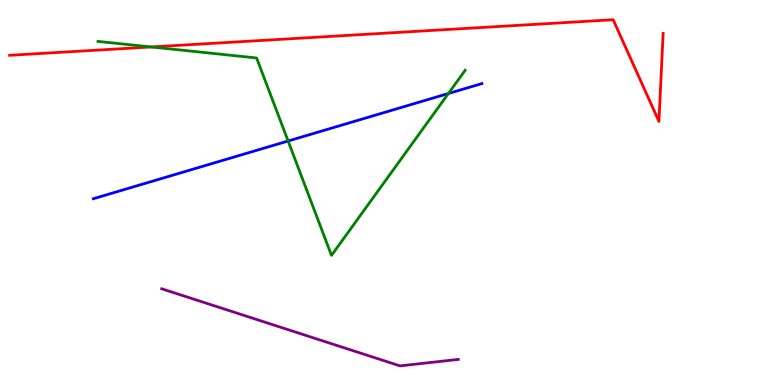[{'lines': ['blue', 'red'], 'intersections': []}, {'lines': ['green', 'red'], 'intersections': [{'x': 1.95, 'y': 8.78}]}, {'lines': ['purple', 'red'], 'intersections': []}, {'lines': ['blue', 'green'], 'intersections': [{'x': 3.72, 'y': 6.34}, {'x': 5.79, 'y': 7.57}]}, {'lines': ['blue', 'purple'], 'intersections': []}, {'lines': ['green', 'purple'], 'intersections': []}]